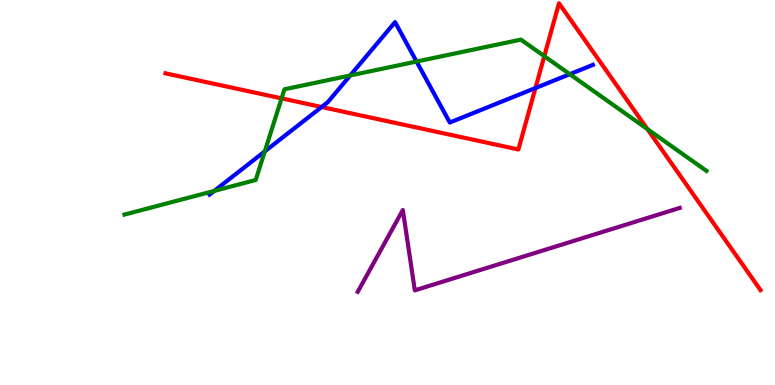[{'lines': ['blue', 'red'], 'intersections': [{'x': 4.15, 'y': 7.22}, {'x': 6.91, 'y': 7.71}]}, {'lines': ['green', 'red'], 'intersections': [{'x': 3.63, 'y': 7.44}, {'x': 7.02, 'y': 8.54}, {'x': 8.35, 'y': 6.65}]}, {'lines': ['purple', 'red'], 'intersections': []}, {'lines': ['blue', 'green'], 'intersections': [{'x': 2.76, 'y': 5.04}, {'x': 3.42, 'y': 6.07}, {'x': 4.52, 'y': 8.04}, {'x': 5.37, 'y': 8.4}, {'x': 7.35, 'y': 8.07}]}, {'lines': ['blue', 'purple'], 'intersections': []}, {'lines': ['green', 'purple'], 'intersections': []}]